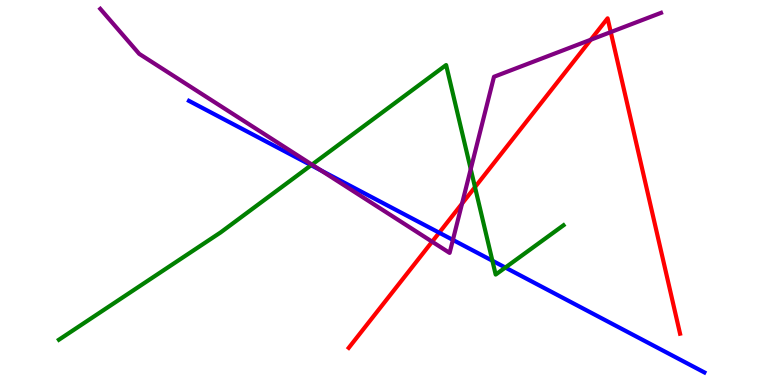[{'lines': ['blue', 'red'], 'intersections': [{'x': 5.67, 'y': 3.96}]}, {'lines': ['green', 'red'], 'intersections': [{'x': 6.13, 'y': 5.14}]}, {'lines': ['purple', 'red'], 'intersections': [{'x': 5.58, 'y': 3.72}, {'x': 5.96, 'y': 4.71}, {'x': 7.62, 'y': 8.97}, {'x': 7.88, 'y': 9.17}]}, {'lines': ['blue', 'green'], 'intersections': [{'x': 4.01, 'y': 5.71}, {'x': 6.35, 'y': 3.23}, {'x': 6.52, 'y': 3.05}]}, {'lines': ['blue', 'purple'], 'intersections': [{'x': 4.14, 'y': 5.57}, {'x': 5.84, 'y': 3.77}]}, {'lines': ['green', 'purple'], 'intersections': [{'x': 4.03, 'y': 5.72}, {'x': 6.07, 'y': 5.61}]}]